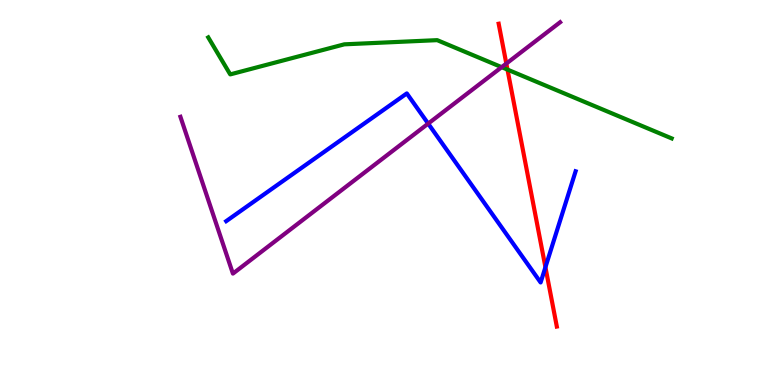[{'lines': ['blue', 'red'], 'intersections': [{'x': 7.04, 'y': 3.06}]}, {'lines': ['green', 'red'], 'intersections': [{'x': 6.55, 'y': 8.19}]}, {'lines': ['purple', 'red'], 'intersections': [{'x': 6.53, 'y': 8.35}]}, {'lines': ['blue', 'green'], 'intersections': []}, {'lines': ['blue', 'purple'], 'intersections': [{'x': 5.52, 'y': 6.79}]}, {'lines': ['green', 'purple'], 'intersections': [{'x': 6.47, 'y': 8.26}]}]